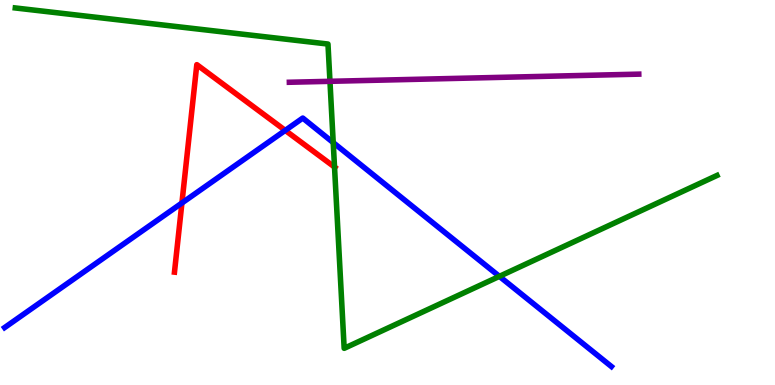[{'lines': ['blue', 'red'], 'intersections': [{'x': 2.35, 'y': 4.73}, {'x': 3.68, 'y': 6.61}]}, {'lines': ['green', 'red'], 'intersections': [{'x': 4.32, 'y': 5.66}]}, {'lines': ['purple', 'red'], 'intersections': []}, {'lines': ['blue', 'green'], 'intersections': [{'x': 4.3, 'y': 6.3}, {'x': 6.44, 'y': 2.82}]}, {'lines': ['blue', 'purple'], 'intersections': []}, {'lines': ['green', 'purple'], 'intersections': [{'x': 4.26, 'y': 7.89}]}]